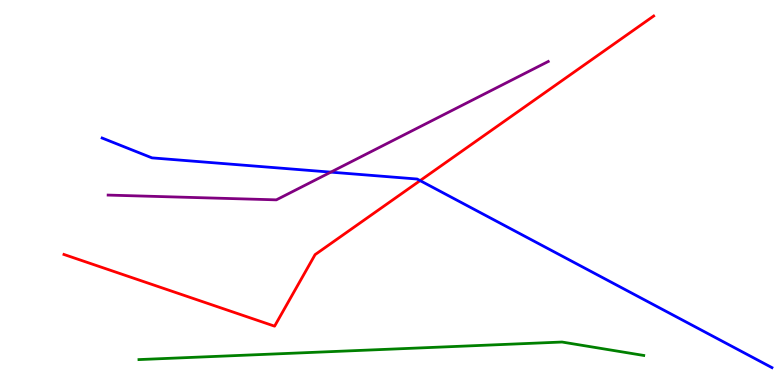[{'lines': ['blue', 'red'], 'intersections': [{'x': 5.42, 'y': 5.31}]}, {'lines': ['green', 'red'], 'intersections': []}, {'lines': ['purple', 'red'], 'intersections': []}, {'lines': ['blue', 'green'], 'intersections': []}, {'lines': ['blue', 'purple'], 'intersections': [{'x': 4.27, 'y': 5.53}]}, {'lines': ['green', 'purple'], 'intersections': []}]